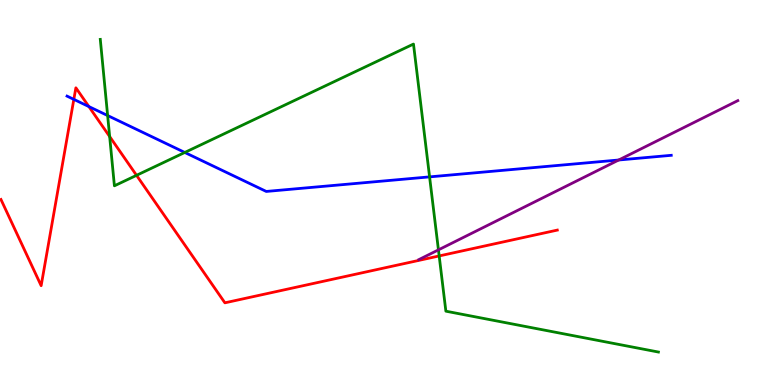[{'lines': ['blue', 'red'], 'intersections': [{'x': 0.953, 'y': 7.42}, {'x': 1.15, 'y': 7.23}]}, {'lines': ['green', 'red'], 'intersections': [{'x': 1.41, 'y': 6.45}, {'x': 1.76, 'y': 5.45}, {'x': 5.67, 'y': 3.35}]}, {'lines': ['purple', 'red'], 'intersections': []}, {'lines': ['blue', 'green'], 'intersections': [{'x': 1.39, 'y': 7.0}, {'x': 2.38, 'y': 6.04}, {'x': 5.54, 'y': 5.41}]}, {'lines': ['blue', 'purple'], 'intersections': [{'x': 7.98, 'y': 5.84}]}, {'lines': ['green', 'purple'], 'intersections': [{'x': 5.66, 'y': 3.51}]}]